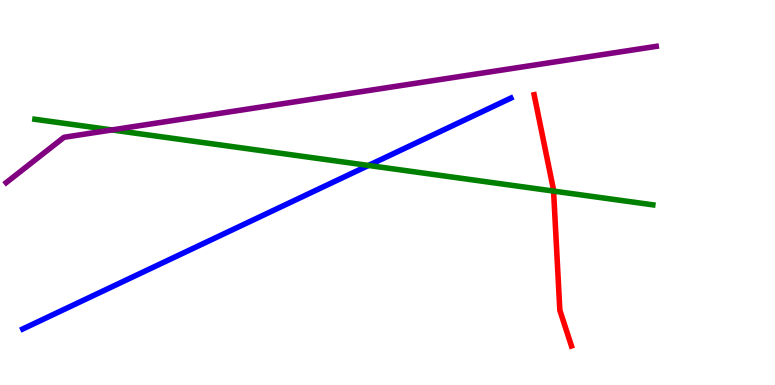[{'lines': ['blue', 'red'], 'intersections': []}, {'lines': ['green', 'red'], 'intersections': [{'x': 7.14, 'y': 5.04}]}, {'lines': ['purple', 'red'], 'intersections': []}, {'lines': ['blue', 'green'], 'intersections': [{'x': 4.75, 'y': 5.7}]}, {'lines': ['blue', 'purple'], 'intersections': []}, {'lines': ['green', 'purple'], 'intersections': [{'x': 1.44, 'y': 6.63}]}]